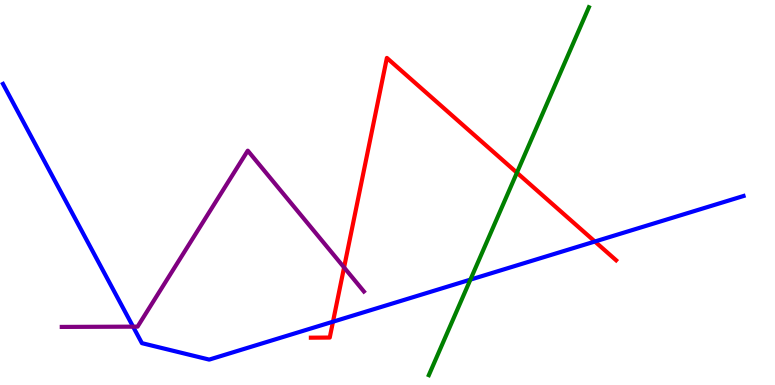[{'lines': ['blue', 'red'], 'intersections': [{'x': 4.3, 'y': 1.64}, {'x': 7.68, 'y': 3.73}]}, {'lines': ['green', 'red'], 'intersections': [{'x': 6.67, 'y': 5.51}]}, {'lines': ['purple', 'red'], 'intersections': [{'x': 4.44, 'y': 3.05}]}, {'lines': ['blue', 'green'], 'intersections': [{'x': 6.07, 'y': 2.74}]}, {'lines': ['blue', 'purple'], 'intersections': [{'x': 1.72, 'y': 1.52}]}, {'lines': ['green', 'purple'], 'intersections': []}]